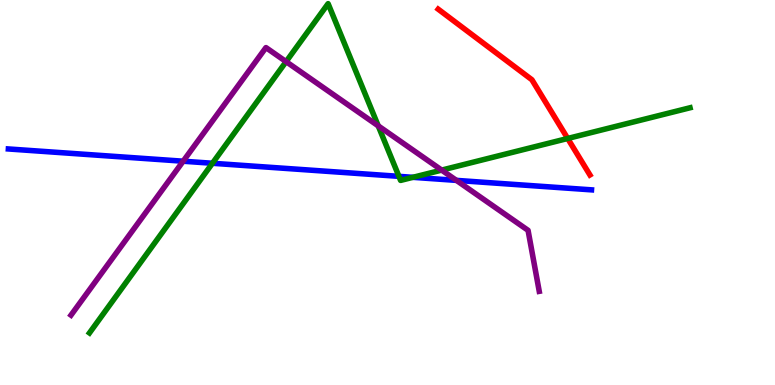[{'lines': ['blue', 'red'], 'intersections': []}, {'lines': ['green', 'red'], 'intersections': [{'x': 7.33, 'y': 6.4}]}, {'lines': ['purple', 'red'], 'intersections': []}, {'lines': ['blue', 'green'], 'intersections': [{'x': 2.74, 'y': 5.76}, {'x': 5.15, 'y': 5.42}, {'x': 5.33, 'y': 5.39}]}, {'lines': ['blue', 'purple'], 'intersections': [{'x': 2.36, 'y': 5.81}, {'x': 5.89, 'y': 5.31}]}, {'lines': ['green', 'purple'], 'intersections': [{'x': 3.69, 'y': 8.4}, {'x': 4.88, 'y': 6.73}, {'x': 5.7, 'y': 5.58}]}]